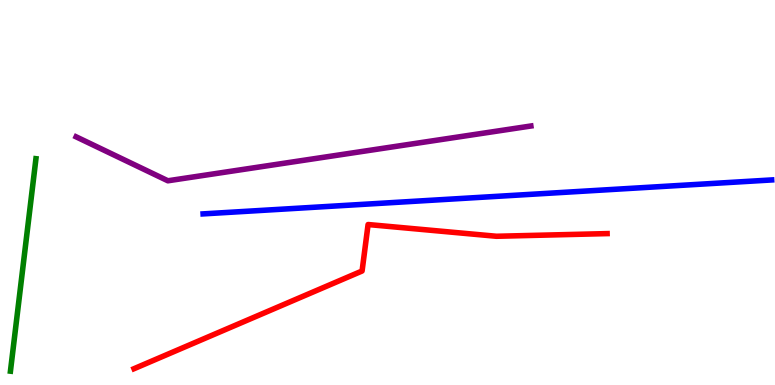[{'lines': ['blue', 'red'], 'intersections': []}, {'lines': ['green', 'red'], 'intersections': []}, {'lines': ['purple', 'red'], 'intersections': []}, {'lines': ['blue', 'green'], 'intersections': []}, {'lines': ['blue', 'purple'], 'intersections': []}, {'lines': ['green', 'purple'], 'intersections': []}]